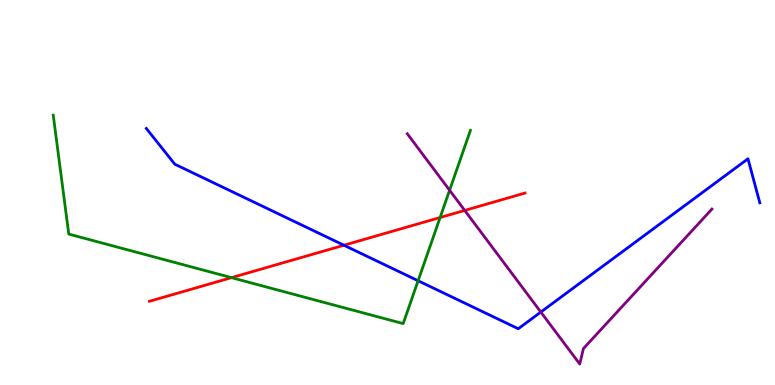[{'lines': ['blue', 'red'], 'intersections': [{'x': 4.44, 'y': 3.63}]}, {'lines': ['green', 'red'], 'intersections': [{'x': 2.99, 'y': 2.79}, {'x': 5.68, 'y': 4.35}]}, {'lines': ['purple', 'red'], 'intersections': [{'x': 6.0, 'y': 4.53}]}, {'lines': ['blue', 'green'], 'intersections': [{'x': 5.39, 'y': 2.71}]}, {'lines': ['blue', 'purple'], 'intersections': [{'x': 6.98, 'y': 1.89}]}, {'lines': ['green', 'purple'], 'intersections': [{'x': 5.8, 'y': 5.06}]}]